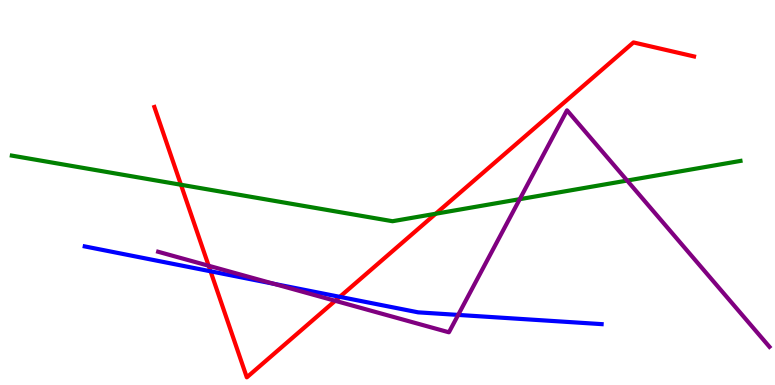[{'lines': ['blue', 'red'], 'intersections': [{'x': 2.72, 'y': 2.95}, {'x': 4.38, 'y': 2.29}]}, {'lines': ['green', 'red'], 'intersections': [{'x': 2.33, 'y': 5.2}, {'x': 5.62, 'y': 4.45}]}, {'lines': ['purple', 'red'], 'intersections': [{'x': 2.69, 'y': 3.1}, {'x': 4.33, 'y': 2.19}]}, {'lines': ['blue', 'green'], 'intersections': []}, {'lines': ['blue', 'purple'], 'intersections': [{'x': 3.53, 'y': 2.63}, {'x': 5.91, 'y': 1.82}]}, {'lines': ['green', 'purple'], 'intersections': [{'x': 6.71, 'y': 4.83}, {'x': 8.09, 'y': 5.31}]}]